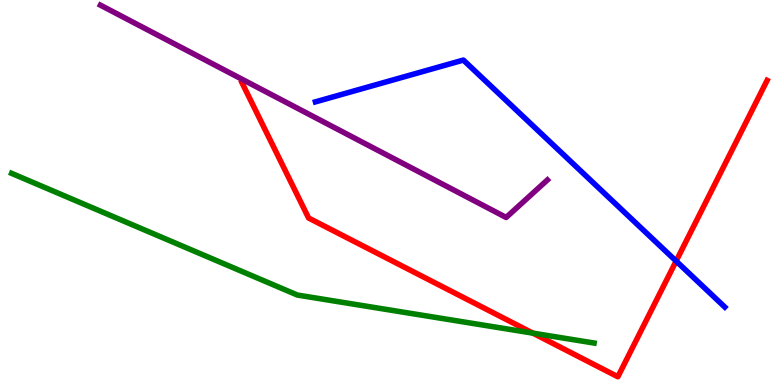[{'lines': ['blue', 'red'], 'intersections': [{'x': 8.72, 'y': 3.22}]}, {'lines': ['green', 'red'], 'intersections': [{'x': 6.88, 'y': 1.35}]}, {'lines': ['purple', 'red'], 'intersections': []}, {'lines': ['blue', 'green'], 'intersections': []}, {'lines': ['blue', 'purple'], 'intersections': []}, {'lines': ['green', 'purple'], 'intersections': []}]